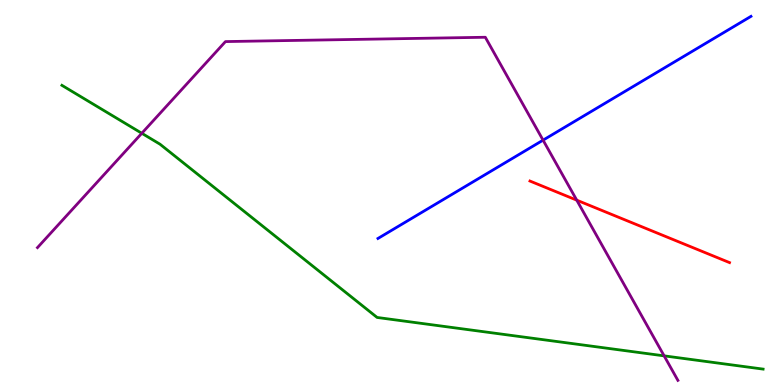[{'lines': ['blue', 'red'], 'intersections': []}, {'lines': ['green', 'red'], 'intersections': []}, {'lines': ['purple', 'red'], 'intersections': [{'x': 7.44, 'y': 4.8}]}, {'lines': ['blue', 'green'], 'intersections': []}, {'lines': ['blue', 'purple'], 'intersections': [{'x': 7.01, 'y': 6.36}]}, {'lines': ['green', 'purple'], 'intersections': [{'x': 1.83, 'y': 6.54}, {'x': 8.57, 'y': 0.757}]}]